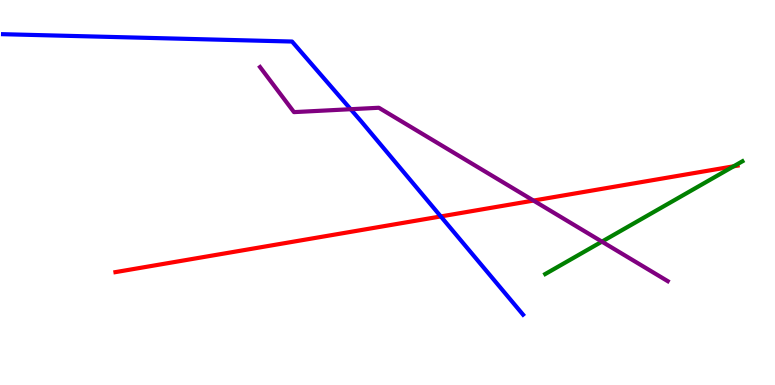[{'lines': ['blue', 'red'], 'intersections': [{'x': 5.69, 'y': 4.38}]}, {'lines': ['green', 'red'], 'intersections': [{'x': 9.47, 'y': 5.68}]}, {'lines': ['purple', 'red'], 'intersections': [{'x': 6.88, 'y': 4.79}]}, {'lines': ['blue', 'green'], 'intersections': []}, {'lines': ['blue', 'purple'], 'intersections': [{'x': 4.52, 'y': 7.16}]}, {'lines': ['green', 'purple'], 'intersections': [{'x': 7.77, 'y': 3.72}]}]